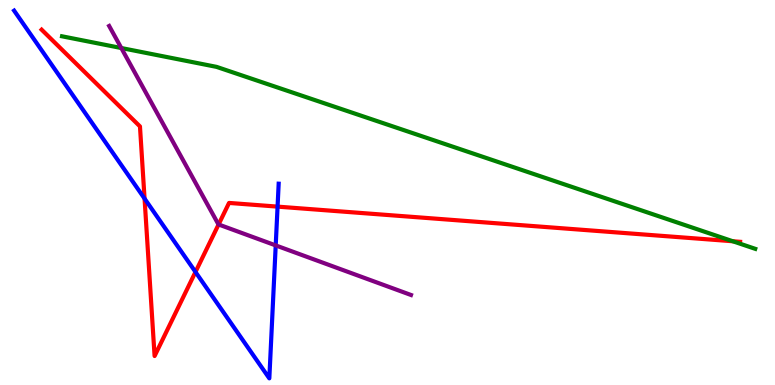[{'lines': ['blue', 'red'], 'intersections': [{'x': 1.87, 'y': 4.84}, {'x': 2.52, 'y': 2.94}, {'x': 3.58, 'y': 4.63}]}, {'lines': ['green', 'red'], 'intersections': [{'x': 9.46, 'y': 3.73}]}, {'lines': ['purple', 'red'], 'intersections': [{'x': 2.82, 'y': 4.17}]}, {'lines': ['blue', 'green'], 'intersections': []}, {'lines': ['blue', 'purple'], 'intersections': [{'x': 3.56, 'y': 3.63}]}, {'lines': ['green', 'purple'], 'intersections': [{'x': 1.57, 'y': 8.75}]}]